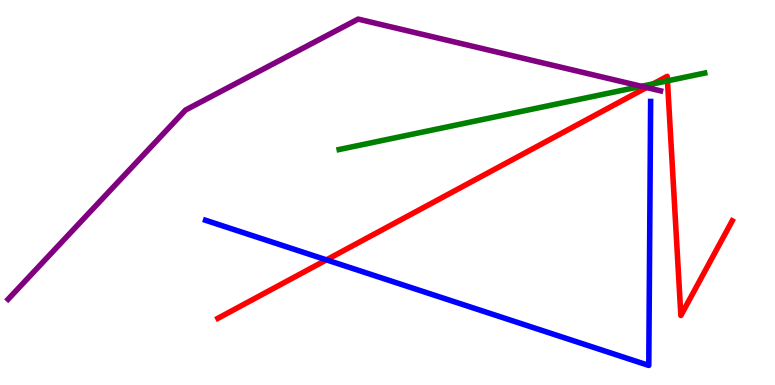[{'lines': ['blue', 'red'], 'intersections': [{'x': 4.21, 'y': 3.25}]}, {'lines': ['green', 'red'], 'intersections': [{'x': 8.43, 'y': 7.82}, {'x': 8.61, 'y': 7.9}]}, {'lines': ['purple', 'red'], 'intersections': [{'x': 8.34, 'y': 7.73}]}, {'lines': ['blue', 'green'], 'intersections': []}, {'lines': ['blue', 'purple'], 'intersections': []}, {'lines': ['green', 'purple'], 'intersections': [{'x': 8.28, 'y': 7.76}]}]